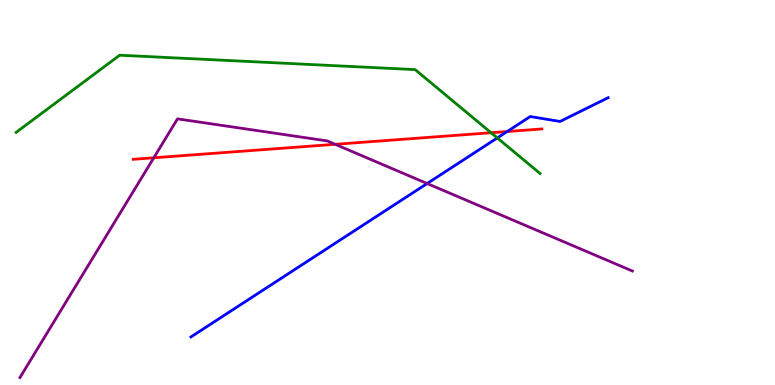[{'lines': ['blue', 'red'], 'intersections': [{'x': 6.54, 'y': 6.58}]}, {'lines': ['green', 'red'], 'intersections': [{'x': 6.34, 'y': 6.55}]}, {'lines': ['purple', 'red'], 'intersections': [{'x': 1.98, 'y': 5.9}, {'x': 4.32, 'y': 6.25}]}, {'lines': ['blue', 'green'], 'intersections': [{'x': 6.42, 'y': 6.42}]}, {'lines': ['blue', 'purple'], 'intersections': [{'x': 5.51, 'y': 5.23}]}, {'lines': ['green', 'purple'], 'intersections': []}]